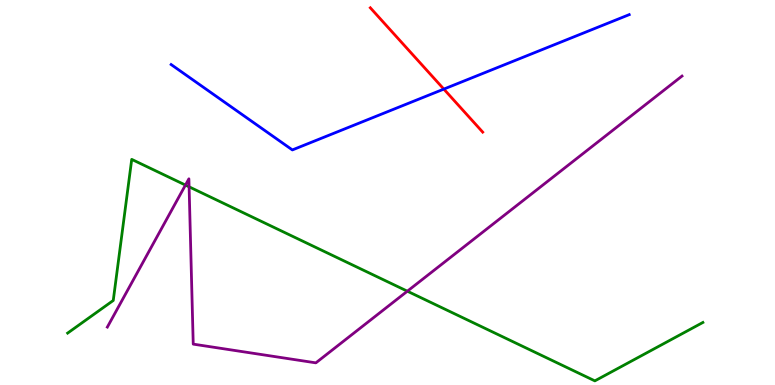[{'lines': ['blue', 'red'], 'intersections': [{'x': 5.73, 'y': 7.69}]}, {'lines': ['green', 'red'], 'intersections': []}, {'lines': ['purple', 'red'], 'intersections': []}, {'lines': ['blue', 'green'], 'intersections': []}, {'lines': ['blue', 'purple'], 'intersections': []}, {'lines': ['green', 'purple'], 'intersections': [{'x': 2.39, 'y': 5.19}, {'x': 2.44, 'y': 5.15}, {'x': 5.26, 'y': 2.44}]}]